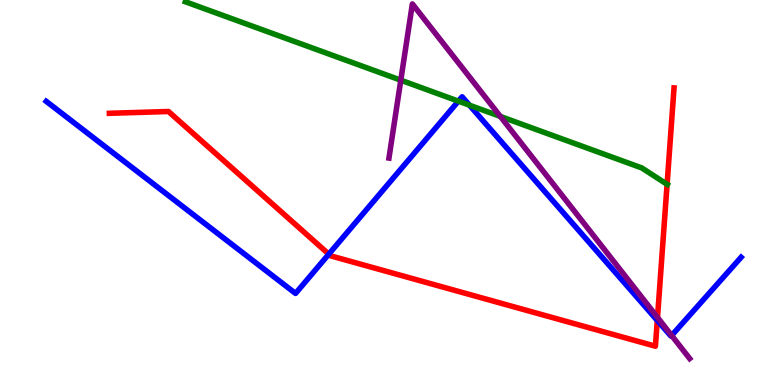[{'lines': ['blue', 'red'], 'intersections': [{'x': 4.24, 'y': 3.4}, {'x': 8.48, 'y': 1.68}]}, {'lines': ['green', 'red'], 'intersections': [{'x': 8.61, 'y': 5.21}]}, {'lines': ['purple', 'red'], 'intersections': [{'x': 8.48, 'y': 1.76}]}, {'lines': ['blue', 'green'], 'intersections': [{'x': 5.91, 'y': 7.37}, {'x': 6.06, 'y': 7.27}]}, {'lines': ['blue', 'purple'], 'intersections': [{'x': 8.67, 'y': 1.29}]}, {'lines': ['green', 'purple'], 'intersections': [{'x': 5.17, 'y': 7.92}, {'x': 6.46, 'y': 6.98}]}]